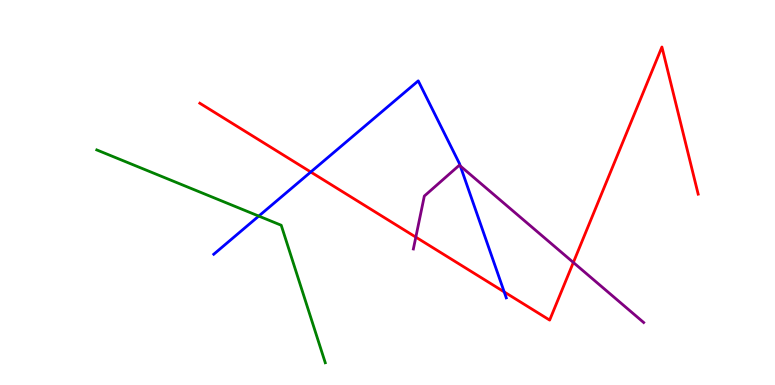[{'lines': ['blue', 'red'], 'intersections': [{'x': 4.01, 'y': 5.53}, {'x': 6.51, 'y': 2.42}]}, {'lines': ['green', 'red'], 'intersections': []}, {'lines': ['purple', 'red'], 'intersections': [{'x': 5.37, 'y': 3.84}, {'x': 7.4, 'y': 3.18}]}, {'lines': ['blue', 'green'], 'intersections': [{'x': 3.34, 'y': 4.39}]}, {'lines': ['blue', 'purple'], 'intersections': [{'x': 5.94, 'y': 5.69}]}, {'lines': ['green', 'purple'], 'intersections': []}]